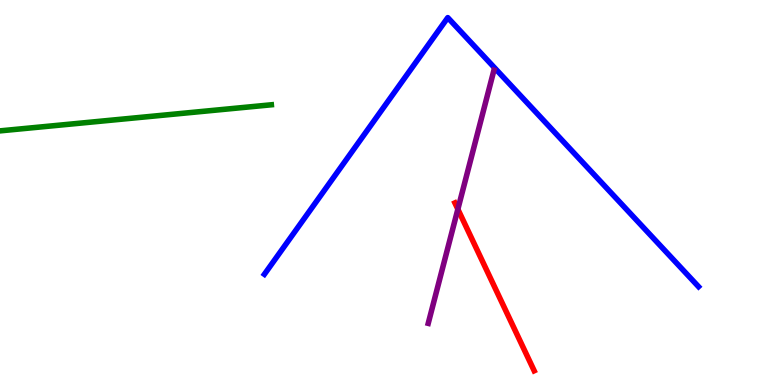[{'lines': ['blue', 'red'], 'intersections': []}, {'lines': ['green', 'red'], 'intersections': []}, {'lines': ['purple', 'red'], 'intersections': [{'x': 5.91, 'y': 4.57}]}, {'lines': ['blue', 'green'], 'intersections': []}, {'lines': ['blue', 'purple'], 'intersections': []}, {'lines': ['green', 'purple'], 'intersections': []}]